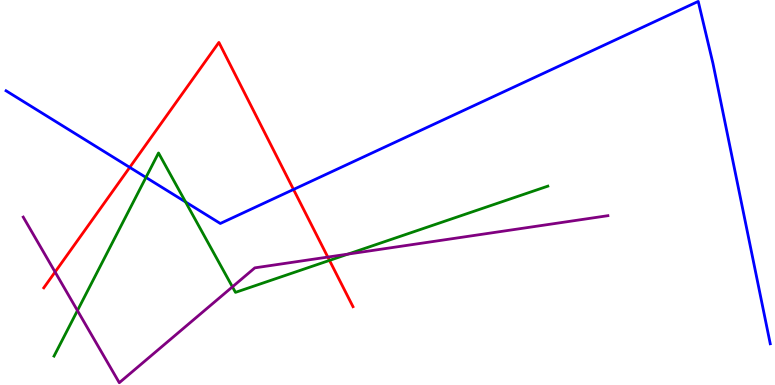[{'lines': ['blue', 'red'], 'intersections': [{'x': 1.67, 'y': 5.65}, {'x': 3.79, 'y': 5.08}]}, {'lines': ['green', 'red'], 'intersections': [{'x': 4.25, 'y': 3.24}]}, {'lines': ['purple', 'red'], 'intersections': [{'x': 0.711, 'y': 2.94}, {'x': 4.23, 'y': 3.32}]}, {'lines': ['blue', 'green'], 'intersections': [{'x': 1.88, 'y': 5.39}, {'x': 2.39, 'y': 4.75}]}, {'lines': ['blue', 'purple'], 'intersections': []}, {'lines': ['green', 'purple'], 'intersections': [{'x': 0.999, 'y': 1.93}, {'x': 3.0, 'y': 2.55}, {'x': 4.49, 'y': 3.4}]}]